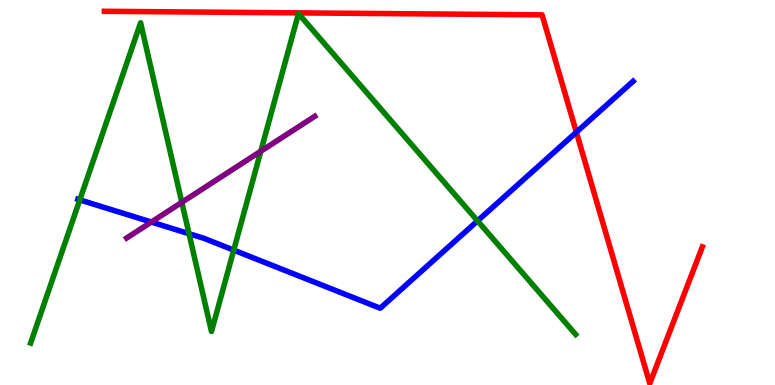[{'lines': ['blue', 'red'], 'intersections': [{'x': 7.44, 'y': 6.57}]}, {'lines': ['green', 'red'], 'intersections': []}, {'lines': ['purple', 'red'], 'intersections': []}, {'lines': ['blue', 'green'], 'intersections': [{'x': 1.03, 'y': 4.81}, {'x': 2.44, 'y': 3.93}, {'x': 3.02, 'y': 3.5}, {'x': 6.16, 'y': 4.26}]}, {'lines': ['blue', 'purple'], 'intersections': [{'x': 1.95, 'y': 4.23}]}, {'lines': ['green', 'purple'], 'intersections': [{'x': 2.35, 'y': 4.74}, {'x': 3.37, 'y': 6.07}]}]